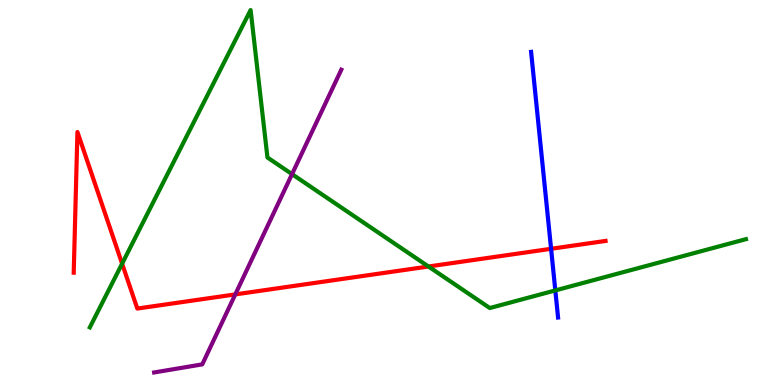[{'lines': ['blue', 'red'], 'intersections': [{'x': 7.11, 'y': 3.54}]}, {'lines': ['green', 'red'], 'intersections': [{'x': 1.58, 'y': 3.15}, {'x': 5.53, 'y': 3.08}]}, {'lines': ['purple', 'red'], 'intersections': [{'x': 3.04, 'y': 2.35}]}, {'lines': ['blue', 'green'], 'intersections': [{'x': 7.17, 'y': 2.46}]}, {'lines': ['blue', 'purple'], 'intersections': []}, {'lines': ['green', 'purple'], 'intersections': [{'x': 3.77, 'y': 5.48}]}]